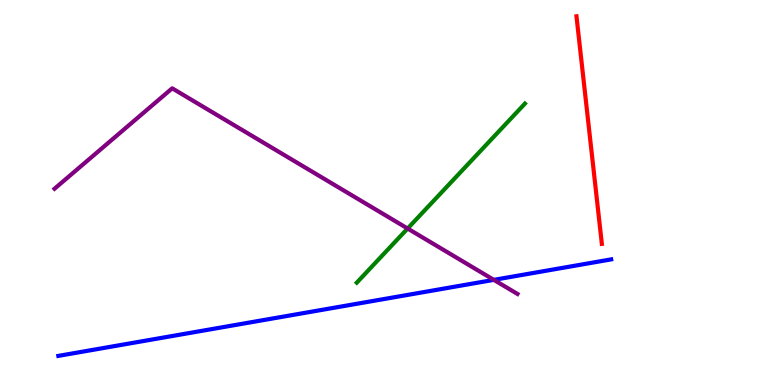[{'lines': ['blue', 'red'], 'intersections': []}, {'lines': ['green', 'red'], 'intersections': []}, {'lines': ['purple', 'red'], 'intersections': []}, {'lines': ['blue', 'green'], 'intersections': []}, {'lines': ['blue', 'purple'], 'intersections': [{'x': 6.37, 'y': 2.73}]}, {'lines': ['green', 'purple'], 'intersections': [{'x': 5.26, 'y': 4.06}]}]